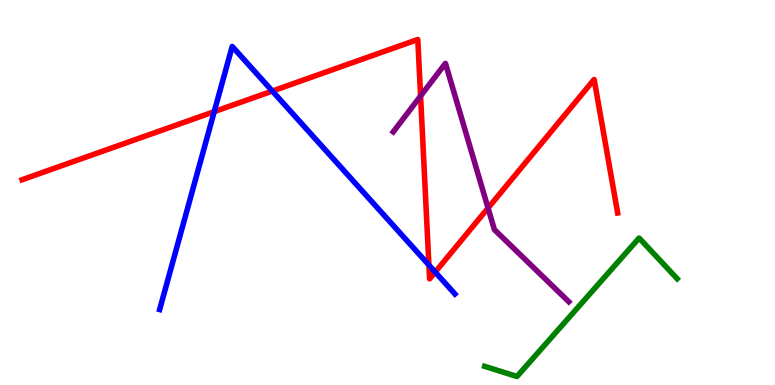[{'lines': ['blue', 'red'], 'intersections': [{'x': 2.76, 'y': 7.1}, {'x': 3.51, 'y': 7.64}, {'x': 5.53, 'y': 3.11}, {'x': 5.62, 'y': 2.93}]}, {'lines': ['green', 'red'], 'intersections': []}, {'lines': ['purple', 'red'], 'intersections': [{'x': 5.43, 'y': 7.51}, {'x': 6.3, 'y': 4.6}]}, {'lines': ['blue', 'green'], 'intersections': []}, {'lines': ['blue', 'purple'], 'intersections': []}, {'lines': ['green', 'purple'], 'intersections': []}]